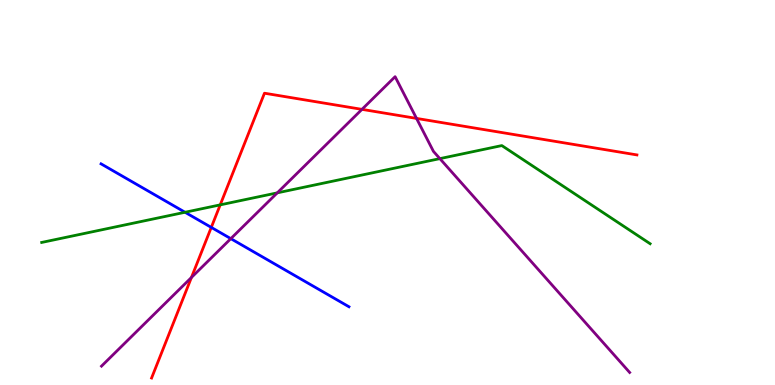[{'lines': ['blue', 'red'], 'intersections': [{'x': 2.73, 'y': 4.09}]}, {'lines': ['green', 'red'], 'intersections': [{'x': 2.84, 'y': 4.68}]}, {'lines': ['purple', 'red'], 'intersections': [{'x': 2.47, 'y': 2.79}, {'x': 4.67, 'y': 7.16}, {'x': 5.37, 'y': 6.92}]}, {'lines': ['blue', 'green'], 'intersections': [{'x': 2.39, 'y': 4.49}]}, {'lines': ['blue', 'purple'], 'intersections': [{'x': 2.98, 'y': 3.8}]}, {'lines': ['green', 'purple'], 'intersections': [{'x': 3.58, 'y': 4.99}, {'x': 5.68, 'y': 5.88}]}]